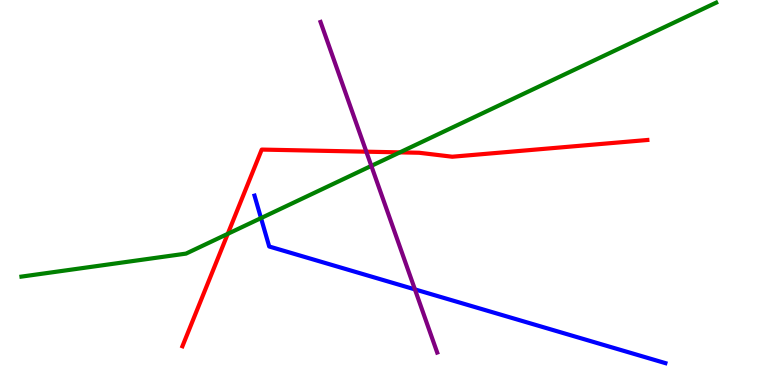[{'lines': ['blue', 'red'], 'intersections': []}, {'lines': ['green', 'red'], 'intersections': [{'x': 2.94, 'y': 3.93}, {'x': 5.16, 'y': 6.04}]}, {'lines': ['purple', 'red'], 'intersections': [{'x': 4.73, 'y': 6.06}]}, {'lines': ['blue', 'green'], 'intersections': [{'x': 3.37, 'y': 4.33}]}, {'lines': ['blue', 'purple'], 'intersections': [{'x': 5.35, 'y': 2.48}]}, {'lines': ['green', 'purple'], 'intersections': [{'x': 4.79, 'y': 5.69}]}]